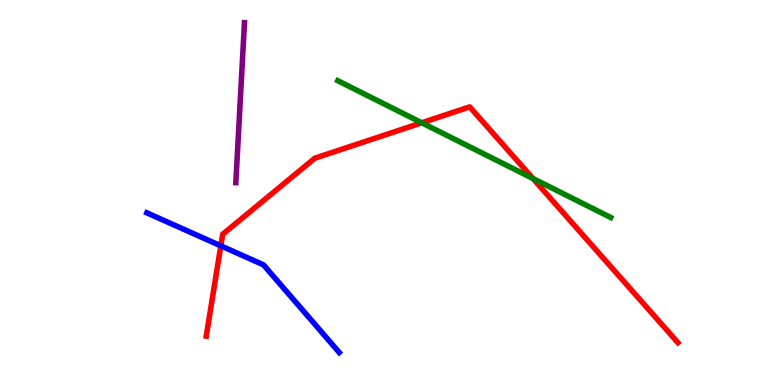[{'lines': ['blue', 'red'], 'intersections': [{'x': 2.85, 'y': 3.62}]}, {'lines': ['green', 'red'], 'intersections': [{'x': 5.44, 'y': 6.81}, {'x': 6.88, 'y': 5.36}]}, {'lines': ['purple', 'red'], 'intersections': []}, {'lines': ['blue', 'green'], 'intersections': []}, {'lines': ['blue', 'purple'], 'intersections': []}, {'lines': ['green', 'purple'], 'intersections': []}]